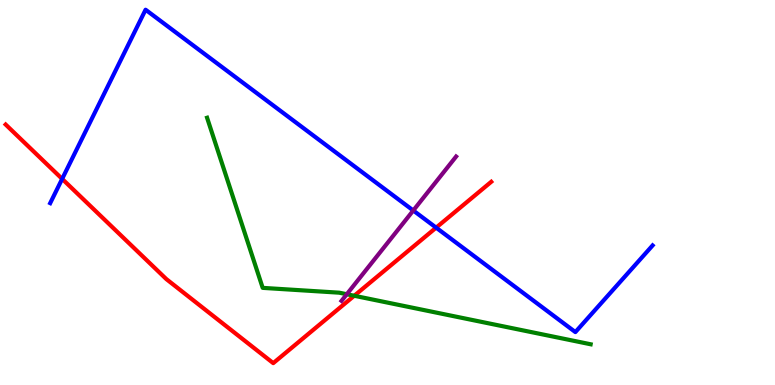[{'lines': ['blue', 'red'], 'intersections': [{'x': 0.802, 'y': 5.35}, {'x': 5.63, 'y': 4.09}]}, {'lines': ['green', 'red'], 'intersections': [{'x': 4.57, 'y': 2.32}]}, {'lines': ['purple', 'red'], 'intersections': []}, {'lines': ['blue', 'green'], 'intersections': []}, {'lines': ['blue', 'purple'], 'intersections': [{'x': 5.33, 'y': 4.53}]}, {'lines': ['green', 'purple'], 'intersections': [{'x': 4.47, 'y': 2.36}]}]